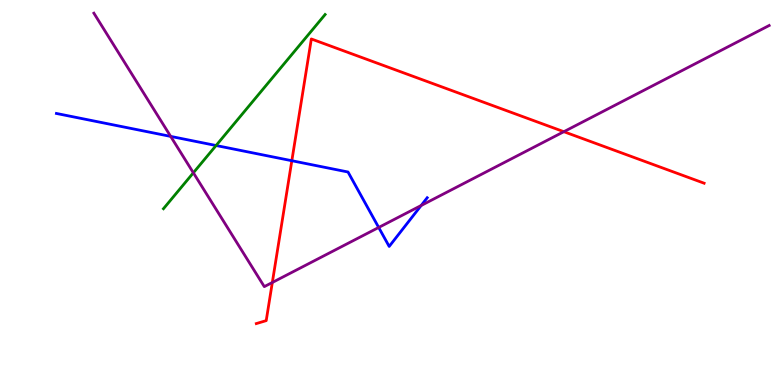[{'lines': ['blue', 'red'], 'intersections': [{'x': 3.77, 'y': 5.83}]}, {'lines': ['green', 'red'], 'intersections': []}, {'lines': ['purple', 'red'], 'intersections': [{'x': 3.51, 'y': 2.66}, {'x': 7.28, 'y': 6.58}]}, {'lines': ['blue', 'green'], 'intersections': [{'x': 2.79, 'y': 6.22}]}, {'lines': ['blue', 'purple'], 'intersections': [{'x': 2.2, 'y': 6.46}, {'x': 4.89, 'y': 4.09}, {'x': 5.43, 'y': 4.66}]}, {'lines': ['green', 'purple'], 'intersections': [{'x': 2.49, 'y': 5.51}]}]